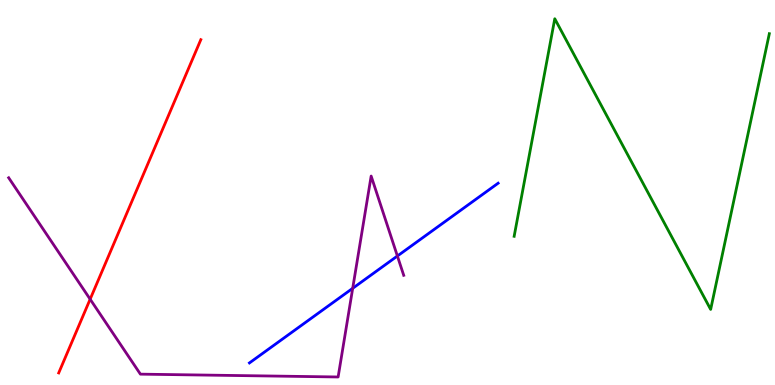[{'lines': ['blue', 'red'], 'intersections': []}, {'lines': ['green', 'red'], 'intersections': []}, {'lines': ['purple', 'red'], 'intersections': [{'x': 1.16, 'y': 2.23}]}, {'lines': ['blue', 'green'], 'intersections': []}, {'lines': ['blue', 'purple'], 'intersections': [{'x': 4.55, 'y': 2.51}, {'x': 5.13, 'y': 3.35}]}, {'lines': ['green', 'purple'], 'intersections': []}]